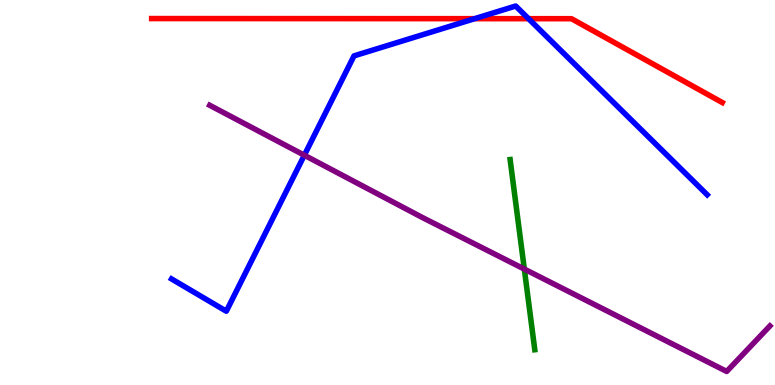[{'lines': ['blue', 'red'], 'intersections': [{'x': 6.12, 'y': 9.52}, {'x': 6.82, 'y': 9.51}]}, {'lines': ['green', 'red'], 'intersections': []}, {'lines': ['purple', 'red'], 'intersections': []}, {'lines': ['blue', 'green'], 'intersections': []}, {'lines': ['blue', 'purple'], 'intersections': [{'x': 3.93, 'y': 5.97}]}, {'lines': ['green', 'purple'], 'intersections': [{'x': 6.77, 'y': 3.01}]}]